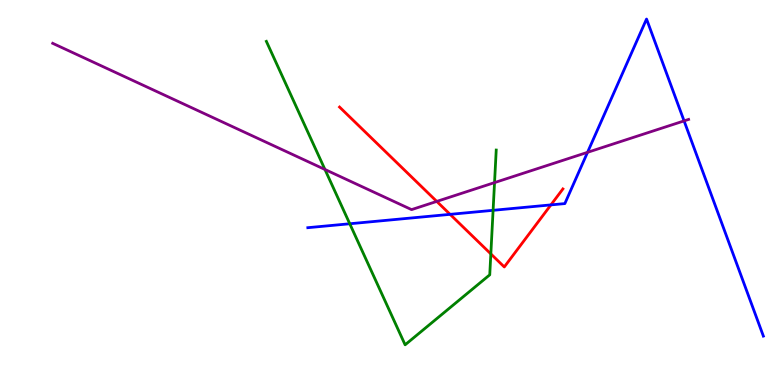[{'lines': ['blue', 'red'], 'intersections': [{'x': 5.81, 'y': 4.43}, {'x': 7.11, 'y': 4.68}]}, {'lines': ['green', 'red'], 'intersections': [{'x': 6.33, 'y': 3.41}]}, {'lines': ['purple', 'red'], 'intersections': [{'x': 5.64, 'y': 4.77}]}, {'lines': ['blue', 'green'], 'intersections': [{'x': 4.51, 'y': 4.19}, {'x': 6.36, 'y': 4.54}]}, {'lines': ['blue', 'purple'], 'intersections': [{'x': 7.58, 'y': 6.04}, {'x': 8.83, 'y': 6.86}]}, {'lines': ['green', 'purple'], 'intersections': [{'x': 4.19, 'y': 5.6}, {'x': 6.38, 'y': 5.26}]}]